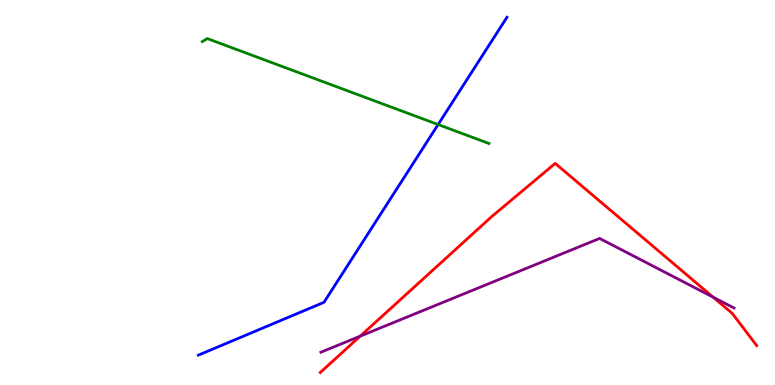[{'lines': ['blue', 'red'], 'intersections': []}, {'lines': ['green', 'red'], 'intersections': []}, {'lines': ['purple', 'red'], 'intersections': [{'x': 4.65, 'y': 1.27}, {'x': 9.2, 'y': 2.28}]}, {'lines': ['blue', 'green'], 'intersections': [{'x': 5.65, 'y': 6.77}]}, {'lines': ['blue', 'purple'], 'intersections': []}, {'lines': ['green', 'purple'], 'intersections': []}]